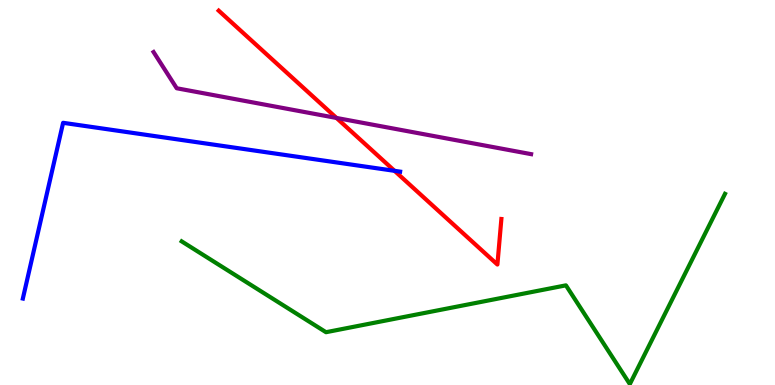[{'lines': ['blue', 'red'], 'intersections': [{'x': 5.09, 'y': 5.56}]}, {'lines': ['green', 'red'], 'intersections': []}, {'lines': ['purple', 'red'], 'intersections': [{'x': 4.34, 'y': 6.94}]}, {'lines': ['blue', 'green'], 'intersections': []}, {'lines': ['blue', 'purple'], 'intersections': []}, {'lines': ['green', 'purple'], 'intersections': []}]